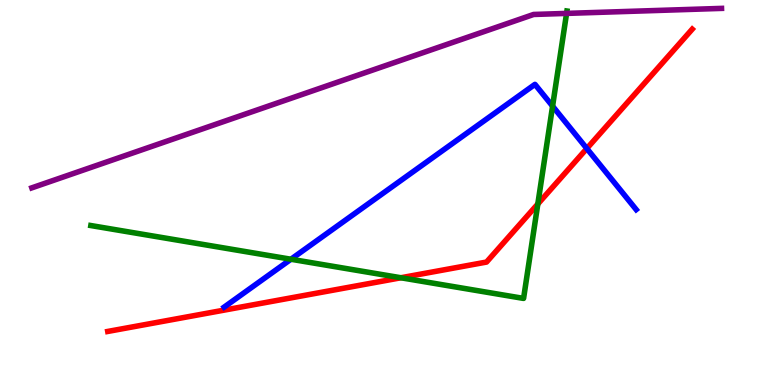[{'lines': ['blue', 'red'], 'intersections': [{'x': 7.57, 'y': 6.14}]}, {'lines': ['green', 'red'], 'intersections': [{'x': 5.17, 'y': 2.79}, {'x': 6.94, 'y': 4.7}]}, {'lines': ['purple', 'red'], 'intersections': []}, {'lines': ['blue', 'green'], 'intersections': [{'x': 3.75, 'y': 3.27}, {'x': 7.13, 'y': 7.24}]}, {'lines': ['blue', 'purple'], 'intersections': []}, {'lines': ['green', 'purple'], 'intersections': [{'x': 7.31, 'y': 9.65}]}]